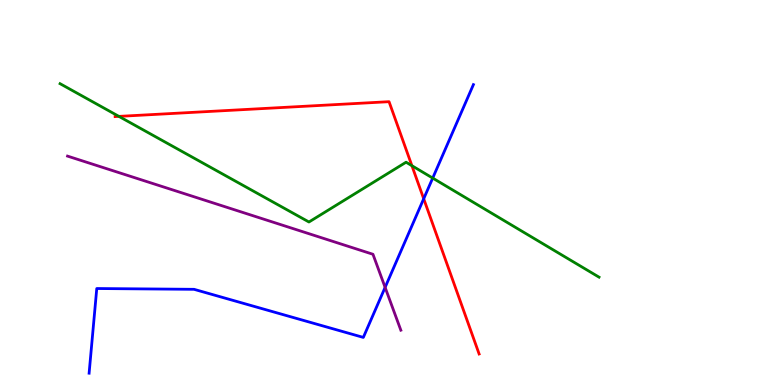[{'lines': ['blue', 'red'], 'intersections': [{'x': 5.47, 'y': 4.84}]}, {'lines': ['green', 'red'], 'intersections': [{'x': 1.53, 'y': 6.98}, {'x': 5.31, 'y': 5.7}]}, {'lines': ['purple', 'red'], 'intersections': []}, {'lines': ['blue', 'green'], 'intersections': [{'x': 5.58, 'y': 5.37}]}, {'lines': ['blue', 'purple'], 'intersections': [{'x': 4.97, 'y': 2.54}]}, {'lines': ['green', 'purple'], 'intersections': []}]